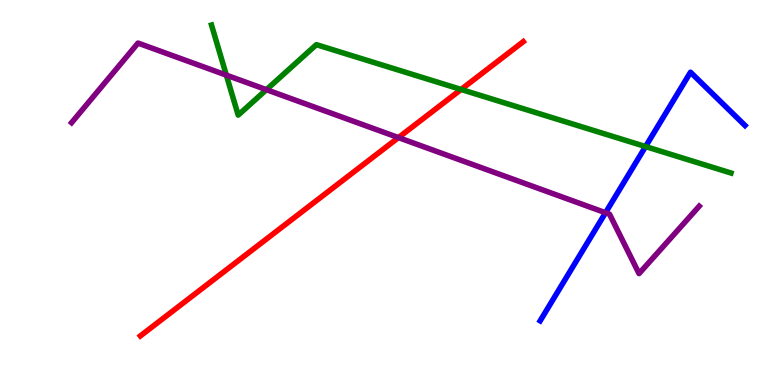[{'lines': ['blue', 'red'], 'intersections': []}, {'lines': ['green', 'red'], 'intersections': [{'x': 5.95, 'y': 7.68}]}, {'lines': ['purple', 'red'], 'intersections': [{'x': 5.14, 'y': 6.43}]}, {'lines': ['blue', 'green'], 'intersections': [{'x': 8.33, 'y': 6.19}]}, {'lines': ['blue', 'purple'], 'intersections': [{'x': 7.81, 'y': 4.47}]}, {'lines': ['green', 'purple'], 'intersections': [{'x': 2.92, 'y': 8.05}, {'x': 3.44, 'y': 7.67}]}]